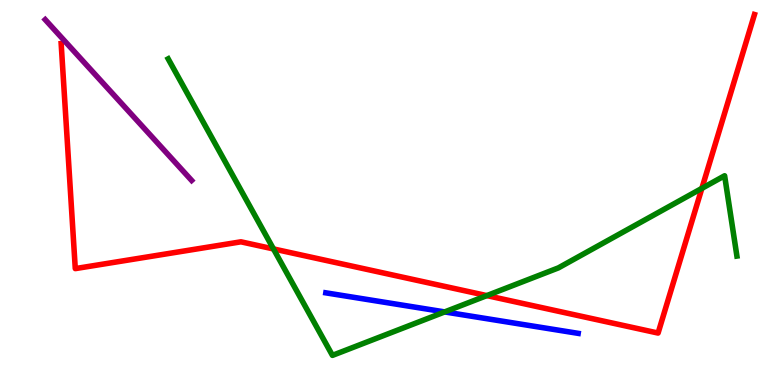[{'lines': ['blue', 'red'], 'intersections': []}, {'lines': ['green', 'red'], 'intersections': [{'x': 3.53, 'y': 3.53}, {'x': 6.28, 'y': 2.32}, {'x': 9.06, 'y': 5.11}]}, {'lines': ['purple', 'red'], 'intersections': []}, {'lines': ['blue', 'green'], 'intersections': [{'x': 5.74, 'y': 1.9}]}, {'lines': ['blue', 'purple'], 'intersections': []}, {'lines': ['green', 'purple'], 'intersections': []}]